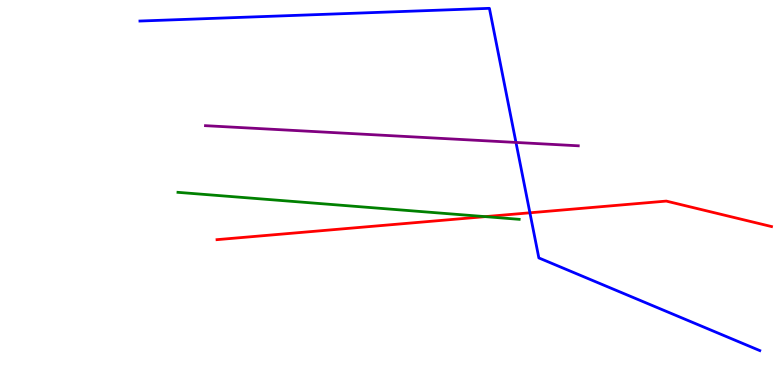[{'lines': ['blue', 'red'], 'intersections': [{'x': 6.84, 'y': 4.47}]}, {'lines': ['green', 'red'], 'intersections': [{'x': 6.26, 'y': 4.37}]}, {'lines': ['purple', 'red'], 'intersections': []}, {'lines': ['blue', 'green'], 'intersections': []}, {'lines': ['blue', 'purple'], 'intersections': [{'x': 6.66, 'y': 6.3}]}, {'lines': ['green', 'purple'], 'intersections': []}]